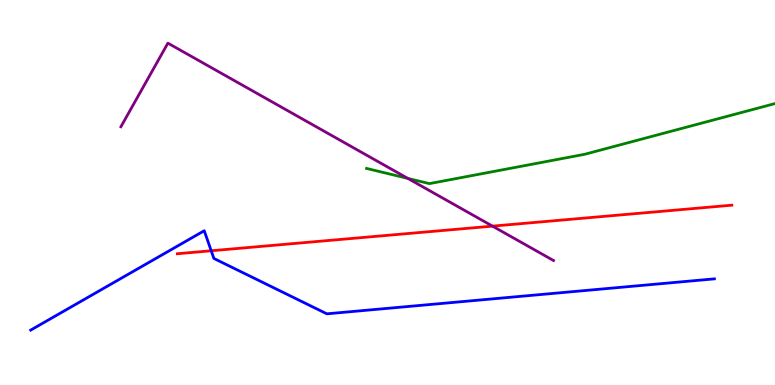[{'lines': ['blue', 'red'], 'intersections': [{'x': 2.73, 'y': 3.49}]}, {'lines': ['green', 'red'], 'intersections': []}, {'lines': ['purple', 'red'], 'intersections': [{'x': 6.36, 'y': 4.13}]}, {'lines': ['blue', 'green'], 'intersections': []}, {'lines': ['blue', 'purple'], 'intersections': []}, {'lines': ['green', 'purple'], 'intersections': [{'x': 5.26, 'y': 5.37}]}]